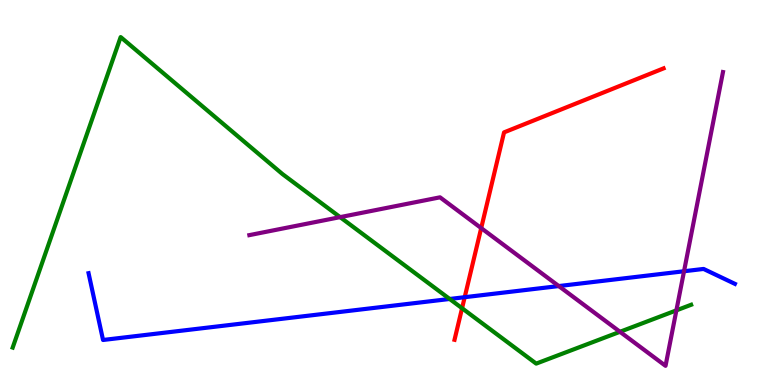[{'lines': ['blue', 'red'], 'intersections': [{'x': 6.0, 'y': 2.28}]}, {'lines': ['green', 'red'], 'intersections': [{'x': 5.96, 'y': 1.99}]}, {'lines': ['purple', 'red'], 'intersections': [{'x': 6.21, 'y': 4.08}]}, {'lines': ['blue', 'green'], 'intersections': [{'x': 5.8, 'y': 2.23}]}, {'lines': ['blue', 'purple'], 'intersections': [{'x': 7.21, 'y': 2.57}, {'x': 8.83, 'y': 2.95}]}, {'lines': ['green', 'purple'], 'intersections': [{'x': 4.39, 'y': 4.36}, {'x': 8.0, 'y': 1.38}, {'x': 8.73, 'y': 1.94}]}]